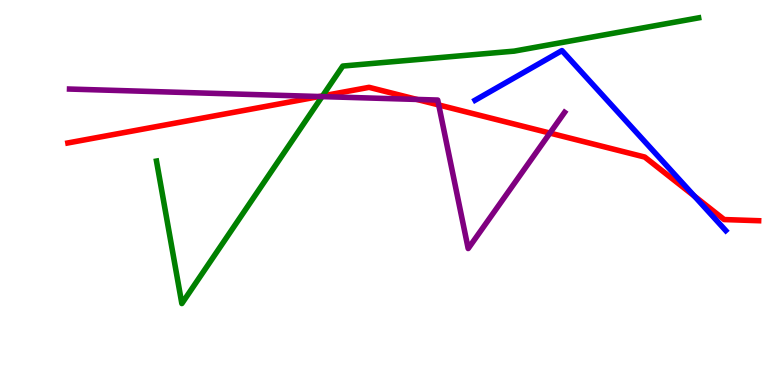[{'lines': ['blue', 'red'], 'intersections': [{'x': 8.96, 'y': 4.91}]}, {'lines': ['green', 'red'], 'intersections': [{'x': 4.16, 'y': 7.51}]}, {'lines': ['purple', 'red'], 'intersections': [{'x': 4.12, 'y': 7.49}, {'x': 5.38, 'y': 7.42}, {'x': 5.66, 'y': 7.27}, {'x': 7.1, 'y': 6.54}]}, {'lines': ['blue', 'green'], 'intersections': []}, {'lines': ['blue', 'purple'], 'intersections': []}, {'lines': ['green', 'purple'], 'intersections': [{'x': 4.16, 'y': 7.49}]}]